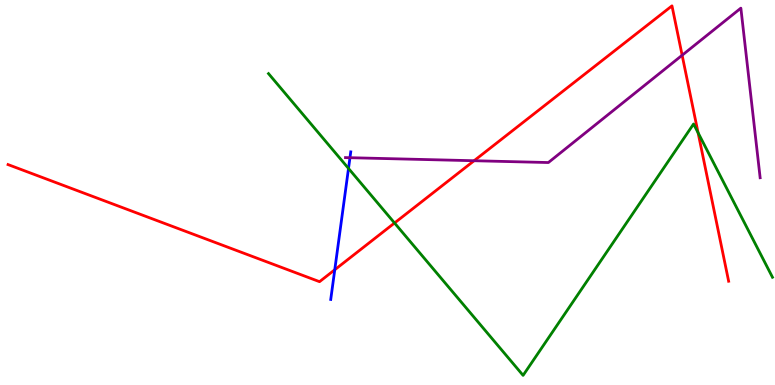[{'lines': ['blue', 'red'], 'intersections': [{'x': 4.32, 'y': 2.99}]}, {'lines': ['green', 'red'], 'intersections': [{'x': 5.09, 'y': 4.21}, {'x': 9.01, 'y': 6.55}]}, {'lines': ['purple', 'red'], 'intersections': [{'x': 6.12, 'y': 5.83}, {'x': 8.8, 'y': 8.57}]}, {'lines': ['blue', 'green'], 'intersections': [{'x': 4.5, 'y': 5.63}]}, {'lines': ['blue', 'purple'], 'intersections': [{'x': 4.52, 'y': 5.9}]}, {'lines': ['green', 'purple'], 'intersections': []}]